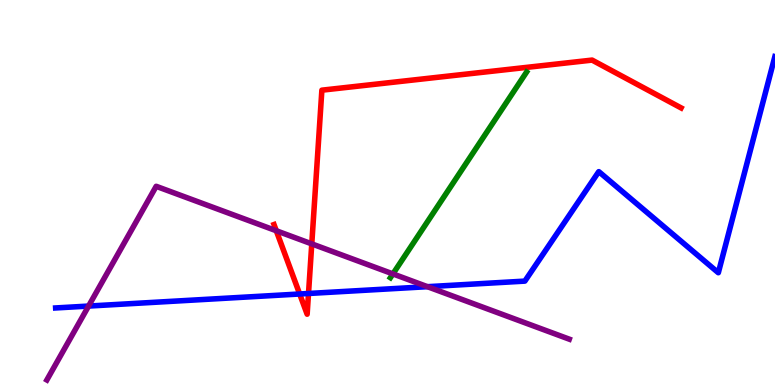[{'lines': ['blue', 'red'], 'intersections': [{'x': 3.87, 'y': 2.36}, {'x': 3.98, 'y': 2.38}]}, {'lines': ['green', 'red'], 'intersections': []}, {'lines': ['purple', 'red'], 'intersections': [{'x': 3.57, 'y': 4.01}, {'x': 4.02, 'y': 3.67}]}, {'lines': ['blue', 'green'], 'intersections': []}, {'lines': ['blue', 'purple'], 'intersections': [{'x': 1.14, 'y': 2.05}, {'x': 5.52, 'y': 2.55}]}, {'lines': ['green', 'purple'], 'intersections': [{'x': 5.07, 'y': 2.89}]}]